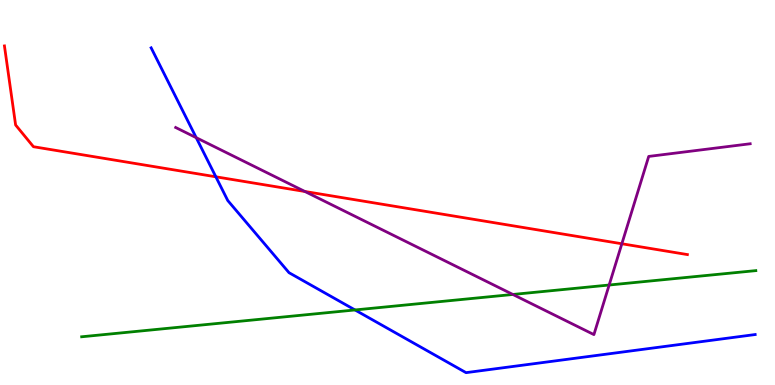[{'lines': ['blue', 'red'], 'intersections': [{'x': 2.79, 'y': 5.41}]}, {'lines': ['green', 'red'], 'intersections': []}, {'lines': ['purple', 'red'], 'intersections': [{'x': 3.93, 'y': 5.03}, {'x': 8.02, 'y': 3.67}]}, {'lines': ['blue', 'green'], 'intersections': [{'x': 4.58, 'y': 1.95}]}, {'lines': ['blue', 'purple'], 'intersections': [{'x': 2.53, 'y': 6.42}]}, {'lines': ['green', 'purple'], 'intersections': [{'x': 6.62, 'y': 2.35}, {'x': 7.86, 'y': 2.6}]}]